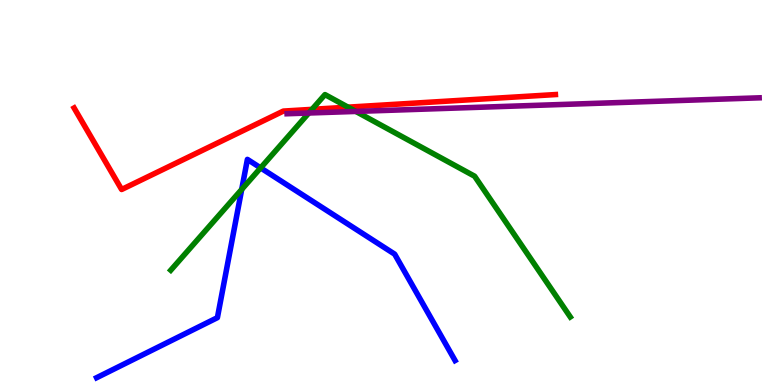[{'lines': ['blue', 'red'], 'intersections': []}, {'lines': ['green', 'red'], 'intersections': [{'x': 4.03, 'y': 7.16}, {'x': 4.49, 'y': 7.22}]}, {'lines': ['purple', 'red'], 'intersections': []}, {'lines': ['blue', 'green'], 'intersections': [{'x': 3.12, 'y': 5.08}, {'x': 3.36, 'y': 5.64}]}, {'lines': ['blue', 'purple'], 'intersections': []}, {'lines': ['green', 'purple'], 'intersections': [{'x': 3.98, 'y': 7.06}, {'x': 4.59, 'y': 7.11}]}]